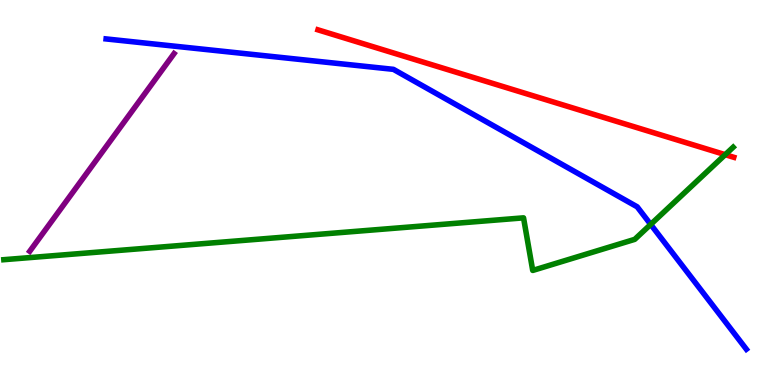[{'lines': ['blue', 'red'], 'intersections': []}, {'lines': ['green', 'red'], 'intersections': [{'x': 9.36, 'y': 5.98}]}, {'lines': ['purple', 'red'], 'intersections': []}, {'lines': ['blue', 'green'], 'intersections': [{'x': 8.4, 'y': 4.17}]}, {'lines': ['blue', 'purple'], 'intersections': []}, {'lines': ['green', 'purple'], 'intersections': []}]